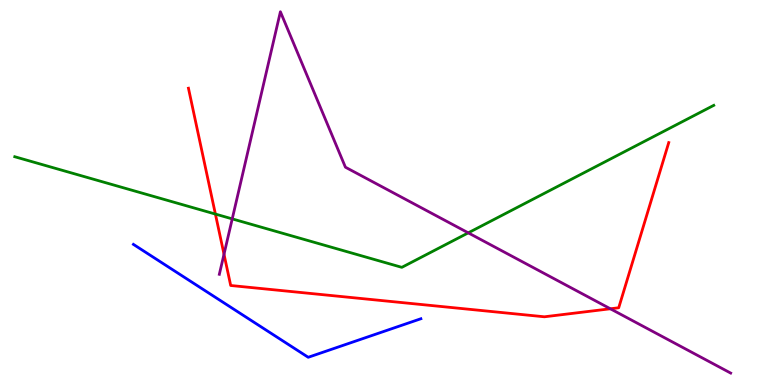[{'lines': ['blue', 'red'], 'intersections': []}, {'lines': ['green', 'red'], 'intersections': [{'x': 2.78, 'y': 4.44}]}, {'lines': ['purple', 'red'], 'intersections': [{'x': 2.89, 'y': 3.4}, {'x': 7.88, 'y': 1.98}]}, {'lines': ['blue', 'green'], 'intersections': []}, {'lines': ['blue', 'purple'], 'intersections': []}, {'lines': ['green', 'purple'], 'intersections': [{'x': 3.0, 'y': 4.31}, {'x': 6.04, 'y': 3.95}]}]